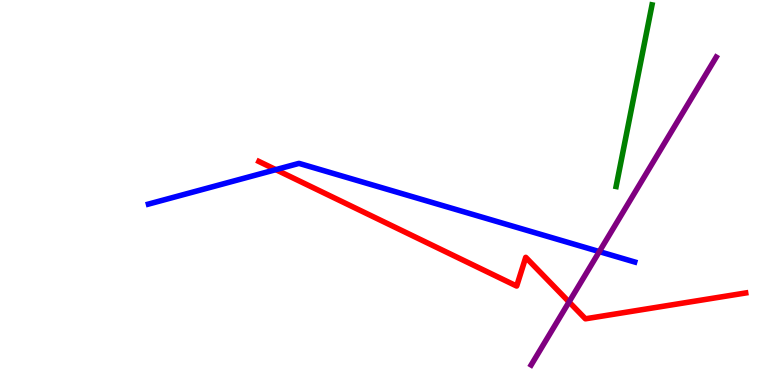[{'lines': ['blue', 'red'], 'intersections': [{'x': 3.56, 'y': 5.59}]}, {'lines': ['green', 'red'], 'intersections': []}, {'lines': ['purple', 'red'], 'intersections': [{'x': 7.34, 'y': 2.16}]}, {'lines': ['blue', 'green'], 'intersections': []}, {'lines': ['blue', 'purple'], 'intersections': [{'x': 7.73, 'y': 3.47}]}, {'lines': ['green', 'purple'], 'intersections': []}]